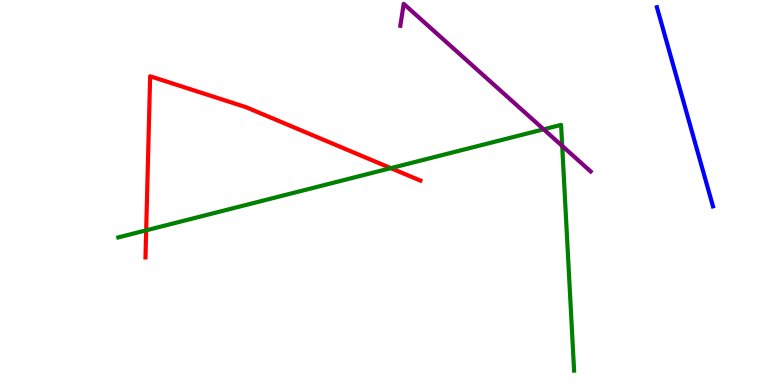[{'lines': ['blue', 'red'], 'intersections': []}, {'lines': ['green', 'red'], 'intersections': [{'x': 1.89, 'y': 4.02}, {'x': 5.04, 'y': 5.63}]}, {'lines': ['purple', 'red'], 'intersections': []}, {'lines': ['blue', 'green'], 'intersections': []}, {'lines': ['blue', 'purple'], 'intersections': []}, {'lines': ['green', 'purple'], 'intersections': [{'x': 7.01, 'y': 6.64}, {'x': 7.25, 'y': 6.21}]}]